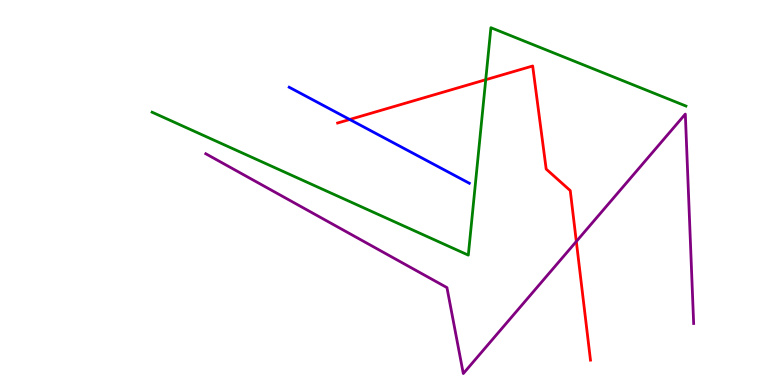[{'lines': ['blue', 'red'], 'intersections': [{'x': 4.51, 'y': 6.9}]}, {'lines': ['green', 'red'], 'intersections': [{'x': 6.27, 'y': 7.93}]}, {'lines': ['purple', 'red'], 'intersections': [{'x': 7.44, 'y': 3.73}]}, {'lines': ['blue', 'green'], 'intersections': []}, {'lines': ['blue', 'purple'], 'intersections': []}, {'lines': ['green', 'purple'], 'intersections': []}]